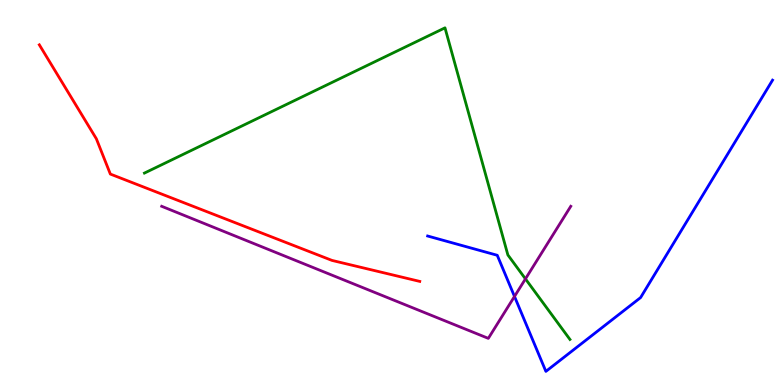[{'lines': ['blue', 'red'], 'intersections': []}, {'lines': ['green', 'red'], 'intersections': []}, {'lines': ['purple', 'red'], 'intersections': []}, {'lines': ['blue', 'green'], 'intersections': []}, {'lines': ['blue', 'purple'], 'intersections': [{'x': 6.64, 'y': 2.3}]}, {'lines': ['green', 'purple'], 'intersections': [{'x': 6.78, 'y': 2.76}]}]